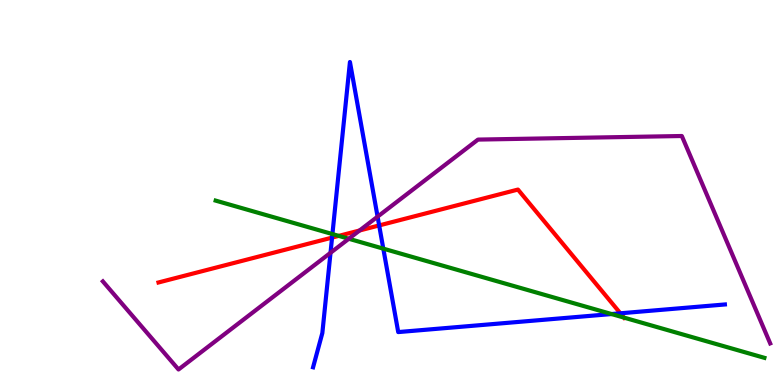[{'lines': ['blue', 'red'], 'intersections': [{'x': 4.28, 'y': 3.83}, {'x': 4.89, 'y': 4.14}, {'x': 8.0, 'y': 1.86}]}, {'lines': ['green', 'red'], 'intersections': [{'x': 4.37, 'y': 3.87}, {'x': 8.05, 'y': 1.75}]}, {'lines': ['purple', 'red'], 'intersections': [{'x': 4.64, 'y': 4.01}]}, {'lines': ['blue', 'green'], 'intersections': [{'x': 4.29, 'y': 3.92}, {'x': 4.95, 'y': 3.54}, {'x': 7.89, 'y': 1.84}]}, {'lines': ['blue', 'purple'], 'intersections': [{'x': 4.26, 'y': 3.43}, {'x': 4.87, 'y': 4.37}]}, {'lines': ['green', 'purple'], 'intersections': [{'x': 4.5, 'y': 3.8}]}]